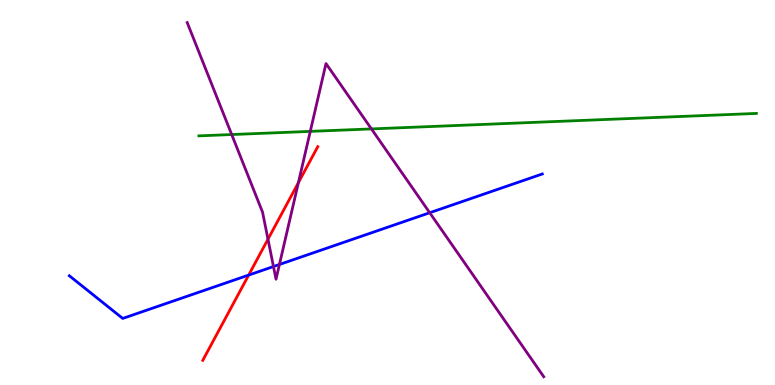[{'lines': ['blue', 'red'], 'intersections': [{'x': 3.21, 'y': 2.86}]}, {'lines': ['green', 'red'], 'intersections': []}, {'lines': ['purple', 'red'], 'intersections': [{'x': 3.46, 'y': 3.79}, {'x': 3.85, 'y': 5.25}]}, {'lines': ['blue', 'green'], 'intersections': []}, {'lines': ['blue', 'purple'], 'intersections': [{'x': 3.53, 'y': 3.08}, {'x': 3.61, 'y': 3.13}, {'x': 5.54, 'y': 4.47}]}, {'lines': ['green', 'purple'], 'intersections': [{'x': 2.99, 'y': 6.51}, {'x': 4.0, 'y': 6.59}, {'x': 4.79, 'y': 6.65}]}]